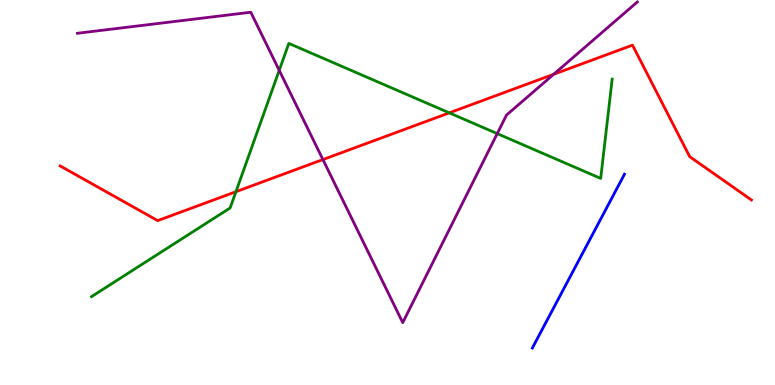[{'lines': ['blue', 'red'], 'intersections': []}, {'lines': ['green', 'red'], 'intersections': [{'x': 3.04, 'y': 5.02}, {'x': 5.8, 'y': 7.07}]}, {'lines': ['purple', 'red'], 'intersections': [{'x': 4.17, 'y': 5.86}, {'x': 7.14, 'y': 8.07}]}, {'lines': ['blue', 'green'], 'intersections': []}, {'lines': ['blue', 'purple'], 'intersections': []}, {'lines': ['green', 'purple'], 'intersections': [{'x': 3.6, 'y': 8.17}, {'x': 6.42, 'y': 6.53}]}]